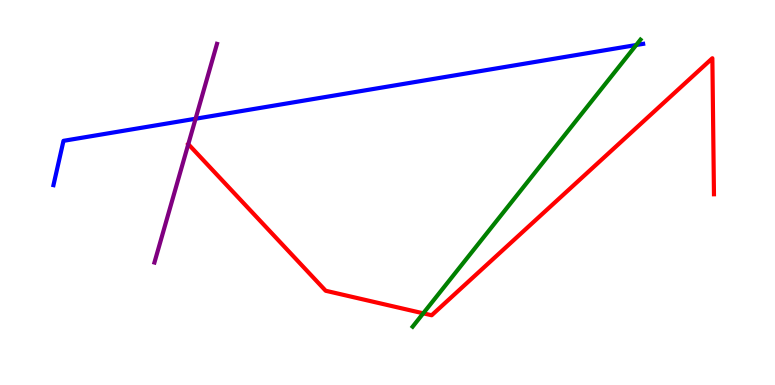[{'lines': ['blue', 'red'], 'intersections': []}, {'lines': ['green', 'red'], 'intersections': [{'x': 5.46, 'y': 1.86}]}, {'lines': ['purple', 'red'], 'intersections': [{'x': 2.43, 'y': 6.26}]}, {'lines': ['blue', 'green'], 'intersections': [{'x': 8.21, 'y': 8.83}]}, {'lines': ['blue', 'purple'], 'intersections': [{'x': 2.52, 'y': 6.92}]}, {'lines': ['green', 'purple'], 'intersections': []}]